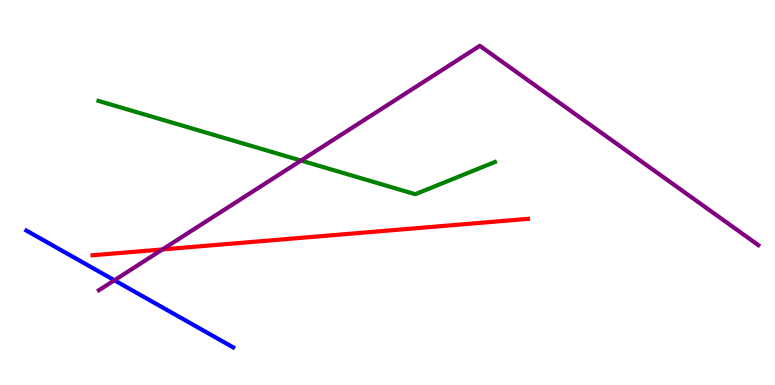[{'lines': ['blue', 'red'], 'intersections': []}, {'lines': ['green', 'red'], 'intersections': []}, {'lines': ['purple', 'red'], 'intersections': [{'x': 2.1, 'y': 3.52}]}, {'lines': ['blue', 'green'], 'intersections': []}, {'lines': ['blue', 'purple'], 'intersections': [{'x': 1.48, 'y': 2.72}]}, {'lines': ['green', 'purple'], 'intersections': [{'x': 3.88, 'y': 5.83}]}]